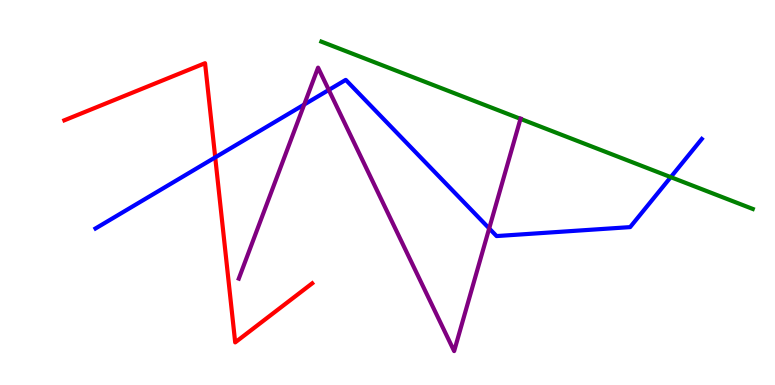[{'lines': ['blue', 'red'], 'intersections': [{'x': 2.78, 'y': 5.91}]}, {'lines': ['green', 'red'], 'intersections': []}, {'lines': ['purple', 'red'], 'intersections': []}, {'lines': ['blue', 'green'], 'intersections': [{'x': 8.66, 'y': 5.4}]}, {'lines': ['blue', 'purple'], 'intersections': [{'x': 3.93, 'y': 7.28}, {'x': 4.24, 'y': 7.66}, {'x': 6.31, 'y': 4.07}]}, {'lines': ['green', 'purple'], 'intersections': [{'x': 6.72, 'y': 6.91}]}]